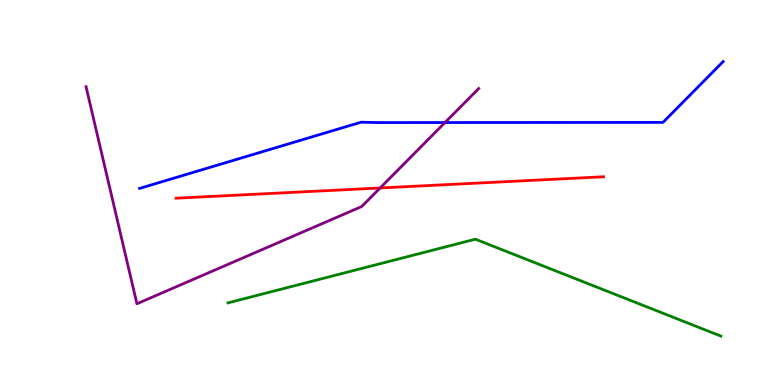[{'lines': ['blue', 'red'], 'intersections': []}, {'lines': ['green', 'red'], 'intersections': []}, {'lines': ['purple', 'red'], 'intersections': [{'x': 4.9, 'y': 5.12}]}, {'lines': ['blue', 'green'], 'intersections': []}, {'lines': ['blue', 'purple'], 'intersections': [{'x': 5.74, 'y': 6.82}]}, {'lines': ['green', 'purple'], 'intersections': []}]